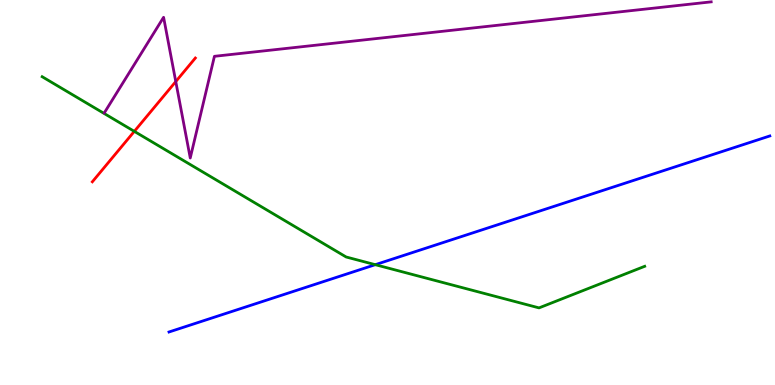[{'lines': ['blue', 'red'], 'intersections': []}, {'lines': ['green', 'red'], 'intersections': [{'x': 1.73, 'y': 6.59}]}, {'lines': ['purple', 'red'], 'intersections': [{'x': 2.27, 'y': 7.88}]}, {'lines': ['blue', 'green'], 'intersections': [{'x': 4.84, 'y': 3.13}]}, {'lines': ['blue', 'purple'], 'intersections': []}, {'lines': ['green', 'purple'], 'intersections': []}]